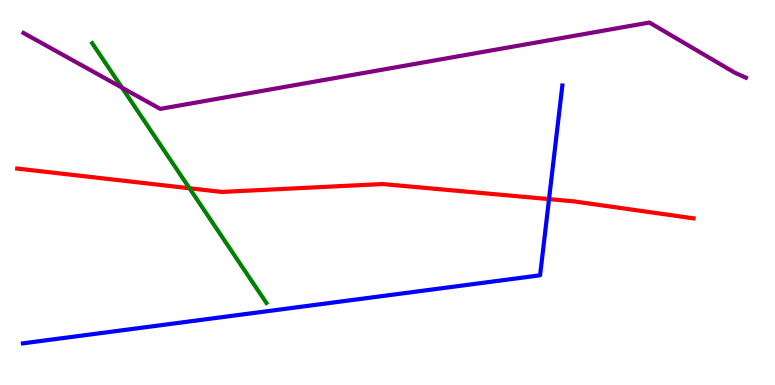[{'lines': ['blue', 'red'], 'intersections': [{'x': 7.08, 'y': 4.83}]}, {'lines': ['green', 'red'], 'intersections': [{'x': 2.44, 'y': 5.11}]}, {'lines': ['purple', 'red'], 'intersections': []}, {'lines': ['blue', 'green'], 'intersections': []}, {'lines': ['blue', 'purple'], 'intersections': []}, {'lines': ['green', 'purple'], 'intersections': [{'x': 1.57, 'y': 7.72}]}]